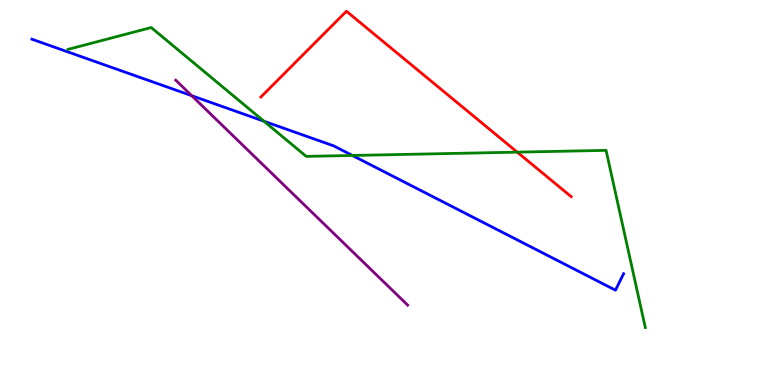[{'lines': ['blue', 'red'], 'intersections': []}, {'lines': ['green', 'red'], 'intersections': [{'x': 6.67, 'y': 6.05}]}, {'lines': ['purple', 'red'], 'intersections': []}, {'lines': ['blue', 'green'], 'intersections': [{'x': 3.41, 'y': 6.85}, {'x': 4.55, 'y': 5.96}]}, {'lines': ['blue', 'purple'], 'intersections': [{'x': 2.47, 'y': 7.51}]}, {'lines': ['green', 'purple'], 'intersections': []}]